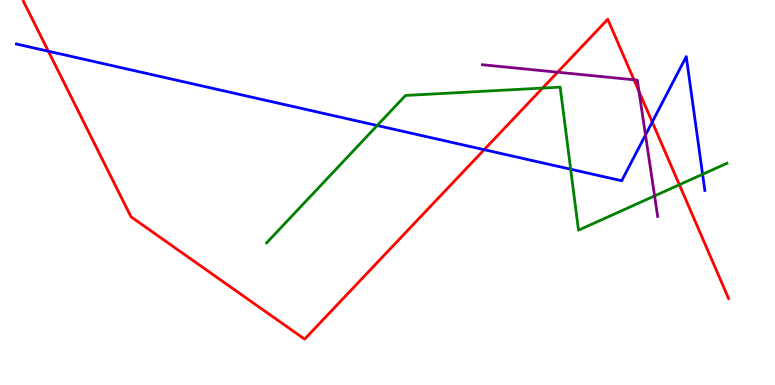[{'lines': ['blue', 'red'], 'intersections': [{'x': 0.624, 'y': 8.67}, {'x': 6.25, 'y': 6.11}, {'x': 8.42, 'y': 6.83}]}, {'lines': ['green', 'red'], 'intersections': [{'x': 7.0, 'y': 7.71}, {'x': 8.77, 'y': 5.2}]}, {'lines': ['purple', 'red'], 'intersections': [{'x': 7.19, 'y': 8.12}, {'x': 8.18, 'y': 7.93}, {'x': 8.25, 'y': 7.63}]}, {'lines': ['blue', 'green'], 'intersections': [{'x': 4.87, 'y': 6.74}, {'x': 7.36, 'y': 5.6}, {'x': 9.07, 'y': 5.47}]}, {'lines': ['blue', 'purple'], 'intersections': [{'x': 8.33, 'y': 6.49}]}, {'lines': ['green', 'purple'], 'intersections': [{'x': 8.45, 'y': 4.91}]}]